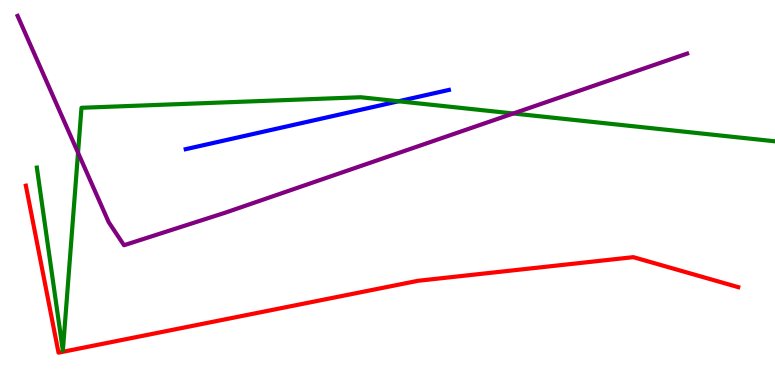[{'lines': ['blue', 'red'], 'intersections': []}, {'lines': ['green', 'red'], 'intersections': []}, {'lines': ['purple', 'red'], 'intersections': []}, {'lines': ['blue', 'green'], 'intersections': [{'x': 5.14, 'y': 7.37}]}, {'lines': ['blue', 'purple'], 'intersections': []}, {'lines': ['green', 'purple'], 'intersections': [{'x': 1.01, 'y': 6.03}, {'x': 6.62, 'y': 7.05}]}]